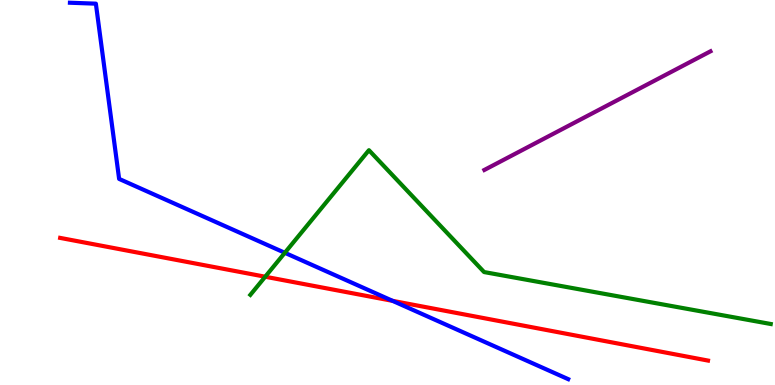[{'lines': ['blue', 'red'], 'intersections': [{'x': 5.07, 'y': 2.19}]}, {'lines': ['green', 'red'], 'intersections': [{'x': 3.42, 'y': 2.81}]}, {'lines': ['purple', 'red'], 'intersections': []}, {'lines': ['blue', 'green'], 'intersections': [{'x': 3.68, 'y': 3.43}]}, {'lines': ['blue', 'purple'], 'intersections': []}, {'lines': ['green', 'purple'], 'intersections': []}]